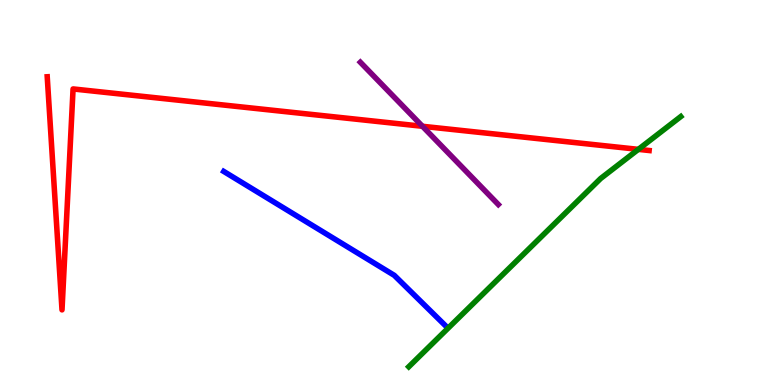[{'lines': ['blue', 'red'], 'intersections': []}, {'lines': ['green', 'red'], 'intersections': [{'x': 8.24, 'y': 6.12}]}, {'lines': ['purple', 'red'], 'intersections': [{'x': 5.45, 'y': 6.72}]}, {'lines': ['blue', 'green'], 'intersections': []}, {'lines': ['blue', 'purple'], 'intersections': []}, {'lines': ['green', 'purple'], 'intersections': []}]